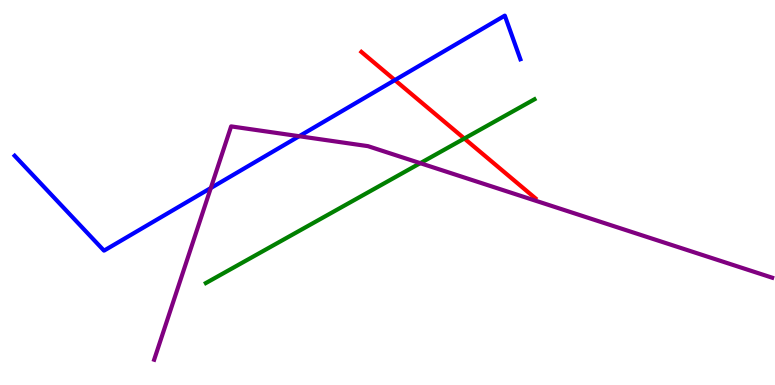[{'lines': ['blue', 'red'], 'intersections': [{'x': 5.1, 'y': 7.92}]}, {'lines': ['green', 'red'], 'intersections': [{'x': 5.99, 'y': 6.4}]}, {'lines': ['purple', 'red'], 'intersections': []}, {'lines': ['blue', 'green'], 'intersections': []}, {'lines': ['blue', 'purple'], 'intersections': [{'x': 2.72, 'y': 5.12}, {'x': 3.86, 'y': 6.46}]}, {'lines': ['green', 'purple'], 'intersections': [{'x': 5.42, 'y': 5.76}]}]